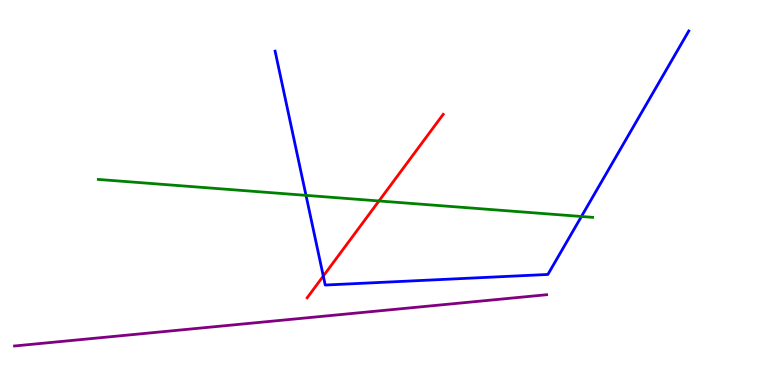[{'lines': ['blue', 'red'], 'intersections': [{'x': 4.17, 'y': 2.83}]}, {'lines': ['green', 'red'], 'intersections': [{'x': 4.89, 'y': 4.78}]}, {'lines': ['purple', 'red'], 'intersections': []}, {'lines': ['blue', 'green'], 'intersections': [{'x': 3.95, 'y': 4.93}, {'x': 7.5, 'y': 4.38}]}, {'lines': ['blue', 'purple'], 'intersections': []}, {'lines': ['green', 'purple'], 'intersections': []}]